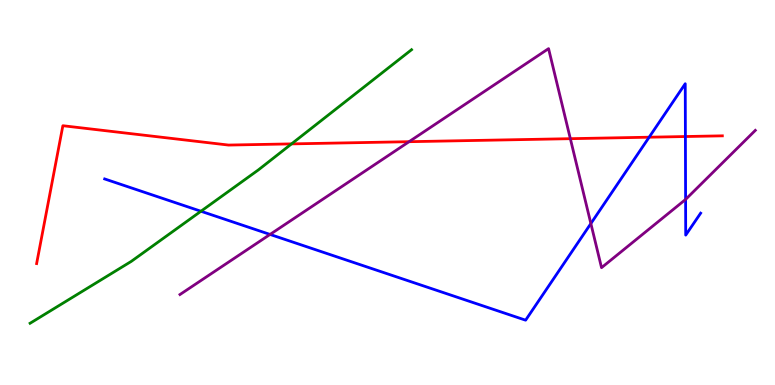[{'lines': ['blue', 'red'], 'intersections': [{'x': 8.38, 'y': 6.44}, {'x': 8.84, 'y': 6.45}]}, {'lines': ['green', 'red'], 'intersections': [{'x': 3.76, 'y': 6.26}]}, {'lines': ['purple', 'red'], 'intersections': [{'x': 5.28, 'y': 6.32}, {'x': 7.36, 'y': 6.4}]}, {'lines': ['blue', 'green'], 'intersections': [{'x': 2.59, 'y': 4.51}]}, {'lines': ['blue', 'purple'], 'intersections': [{'x': 3.48, 'y': 3.91}, {'x': 7.62, 'y': 4.19}, {'x': 8.85, 'y': 4.82}]}, {'lines': ['green', 'purple'], 'intersections': []}]